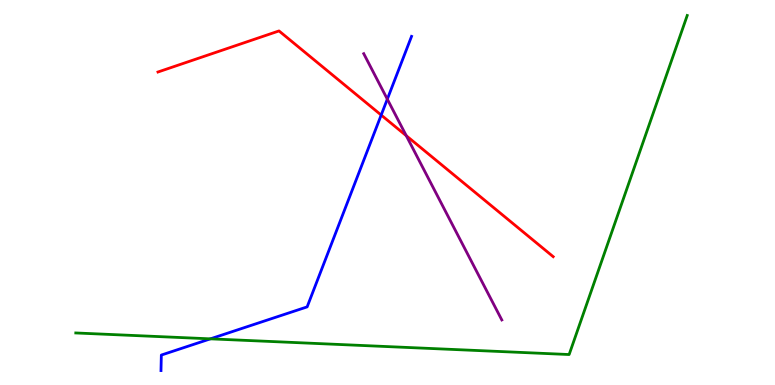[{'lines': ['blue', 'red'], 'intersections': [{'x': 4.92, 'y': 7.01}]}, {'lines': ['green', 'red'], 'intersections': []}, {'lines': ['purple', 'red'], 'intersections': [{'x': 5.24, 'y': 6.48}]}, {'lines': ['blue', 'green'], 'intersections': [{'x': 2.71, 'y': 1.2}]}, {'lines': ['blue', 'purple'], 'intersections': [{'x': 5.0, 'y': 7.42}]}, {'lines': ['green', 'purple'], 'intersections': []}]